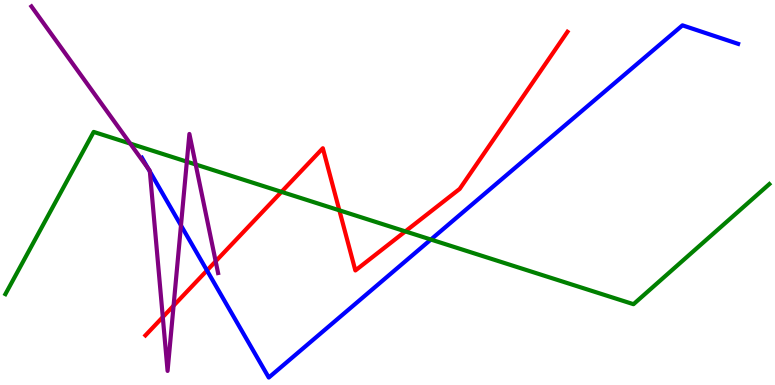[{'lines': ['blue', 'red'], 'intersections': [{'x': 2.67, 'y': 2.97}]}, {'lines': ['green', 'red'], 'intersections': [{'x': 3.63, 'y': 5.02}, {'x': 4.38, 'y': 4.54}, {'x': 5.23, 'y': 3.99}]}, {'lines': ['purple', 'red'], 'intersections': [{'x': 2.1, 'y': 1.76}, {'x': 2.24, 'y': 2.06}, {'x': 2.78, 'y': 3.21}]}, {'lines': ['blue', 'green'], 'intersections': [{'x': 5.56, 'y': 3.78}]}, {'lines': ['blue', 'purple'], 'intersections': [{'x': 1.91, 'y': 5.63}, {'x': 1.93, 'y': 5.55}, {'x': 2.34, 'y': 4.15}]}, {'lines': ['green', 'purple'], 'intersections': [{'x': 1.68, 'y': 6.27}, {'x': 2.41, 'y': 5.8}, {'x': 2.53, 'y': 5.73}]}]